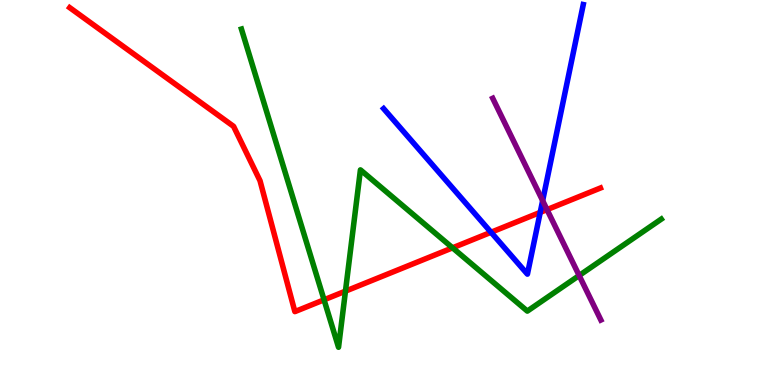[{'lines': ['blue', 'red'], 'intersections': [{'x': 6.34, 'y': 3.97}, {'x': 6.97, 'y': 4.48}]}, {'lines': ['green', 'red'], 'intersections': [{'x': 4.18, 'y': 2.21}, {'x': 4.46, 'y': 2.44}, {'x': 5.84, 'y': 3.56}]}, {'lines': ['purple', 'red'], 'intersections': [{'x': 7.06, 'y': 4.56}]}, {'lines': ['blue', 'green'], 'intersections': []}, {'lines': ['blue', 'purple'], 'intersections': [{'x': 7.0, 'y': 4.79}]}, {'lines': ['green', 'purple'], 'intersections': [{'x': 7.47, 'y': 2.84}]}]